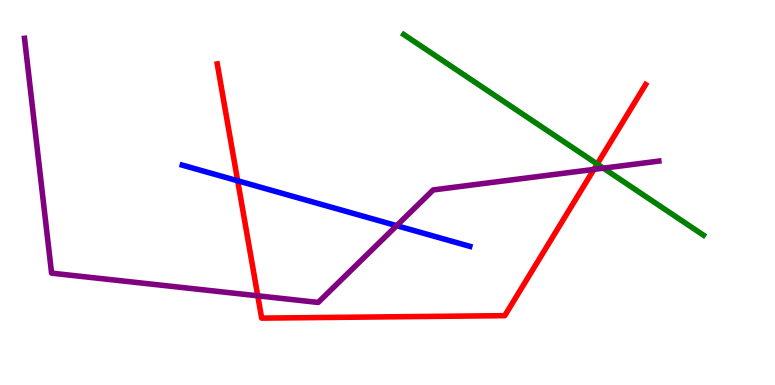[{'lines': ['blue', 'red'], 'intersections': [{'x': 3.07, 'y': 5.3}]}, {'lines': ['green', 'red'], 'intersections': [{'x': 7.71, 'y': 5.74}]}, {'lines': ['purple', 'red'], 'intersections': [{'x': 3.33, 'y': 2.32}, {'x': 7.66, 'y': 5.6}]}, {'lines': ['blue', 'green'], 'intersections': []}, {'lines': ['blue', 'purple'], 'intersections': [{'x': 5.12, 'y': 4.14}]}, {'lines': ['green', 'purple'], 'intersections': [{'x': 7.79, 'y': 5.63}]}]